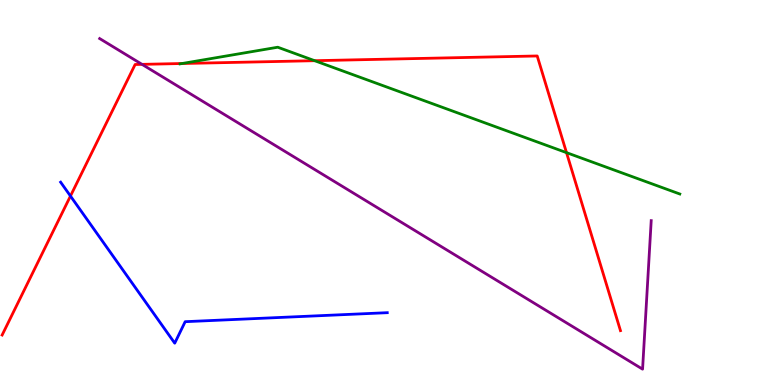[{'lines': ['blue', 'red'], 'intersections': [{'x': 0.909, 'y': 4.91}]}, {'lines': ['green', 'red'], 'intersections': [{'x': 2.35, 'y': 8.35}, {'x': 4.06, 'y': 8.42}, {'x': 7.31, 'y': 6.04}]}, {'lines': ['purple', 'red'], 'intersections': [{'x': 1.83, 'y': 8.33}]}, {'lines': ['blue', 'green'], 'intersections': []}, {'lines': ['blue', 'purple'], 'intersections': []}, {'lines': ['green', 'purple'], 'intersections': []}]